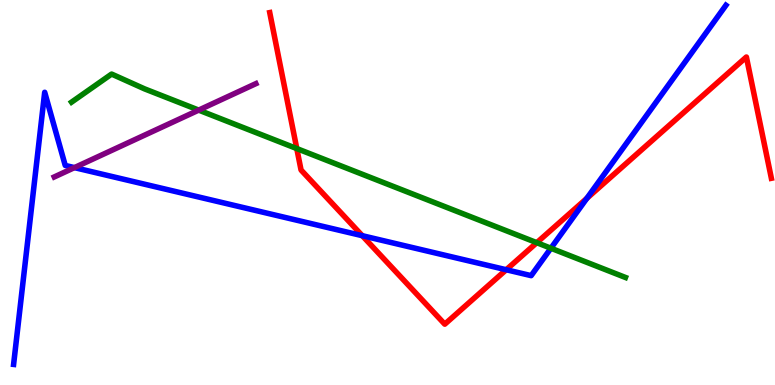[{'lines': ['blue', 'red'], 'intersections': [{'x': 4.67, 'y': 3.88}, {'x': 6.53, 'y': 2.99}, {'x': 7.57, 'y': 4.85}]}, {'lines': ['green', 'red'], 'intersections': [{'x': 3.83, 'y': 6.14}, {'x': 6.93, 'y': 3.7}]}, {'lines': ['purple', 'red'], 'intersections': []}, {'lines': ['blue', 'green'], 'intersections': [{'x': 7.11, 'y': 3.55}]}, {'lines': ['blue', 'purple'], 'intersections': [{'x': 0.96, 'y': 5.65}]}, {'lines': ['green', 'purple'], 'intersections': [{'x': 2.56, 'y': 7.14}]}]